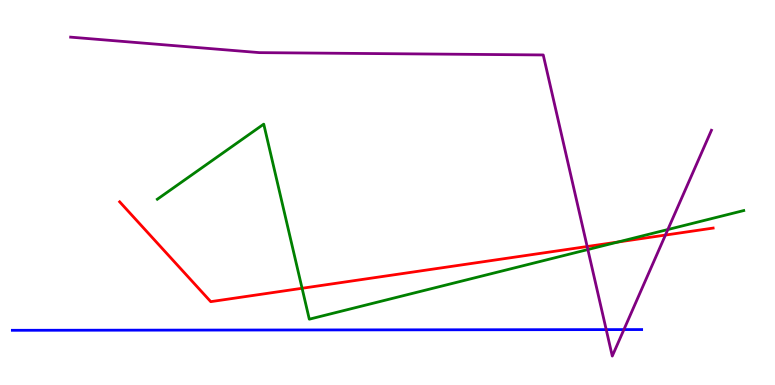[{'lines': ['blue', 'red'], 'intersections': []}, {'lines': ['green', 'red'], 'intersections': [{'x': 3.9, 'y': 2.51}, {'x': 7.97, 'y': 3.71}]}, {'lines': ['purple', 'red'], 'intersections': [{'x': 7.58, 'y': 3.6}, {'x': 8.59, 'y': 3.89}]}, {'lines': ['blue', 'green'], 'intersections': []}, {'lines': ['blue', 'purple'], 'intersections': [{'x': 7.82, 'y': 1.44}, {'x': 8.05, 'y': 1.44}]}, {'lines': ['green', 'purple'], 'intersections': [{'x': 7.59, 'y': 3.52}, {'x': 8.62, 'y': 4.04}]}]